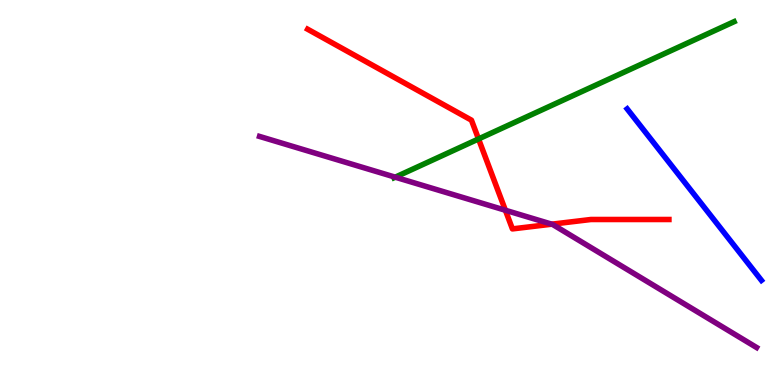[{'lines': ['blue', 'red'], 'intersections': []}, {'lines': ['green', 'red'], 'intersections': [{'x': 6.17, 'y': 6.39}]}, {'lines': ['purple', 'red'], 'intersections': [{'x': 6.52, 'y': 4.54}, {'x': 7.12, 'y': 4.18}]}, {'lines': ['blue', 'green'], 'intersections': []}, {'lines': ['blue', 'purple'], 'intersections': []}, {'lines': ['green', 'purple'], 'intersections': [{'x': 5.1, 'y': 5.4}]}]